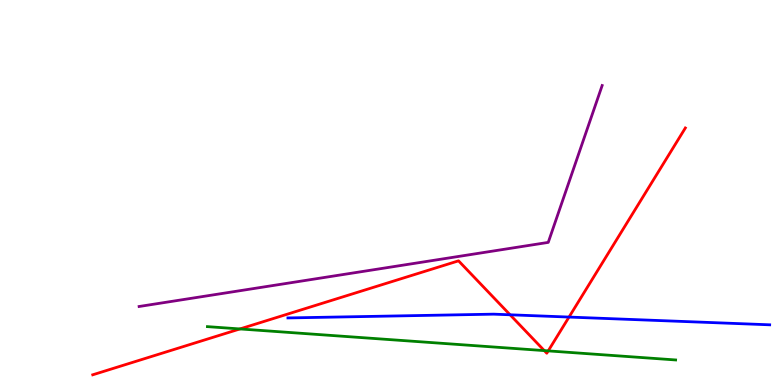[{'lines': ['blue', 'red'], 'intersections': [{'x': 6.58, 'y': 1.82}, {'x': 7.34, 'y': 1.76}]}, {'lines': ['green', 'red'], 'intersections': [{'x': 3.1, 'y': 1.46}, {'x': 7.02, 'y': 0.893}, {'x': 7.07, 'y': 0.886}]}, {'lines': ['purple', 'red'], 'intersections': []}, {'lines': ['blue', 'green'], 'intersections': []}, {'lines': ['blue', 'purple'], 'intersections': []}, {'lines': ['green', 'purple'], 'intersections': []}]